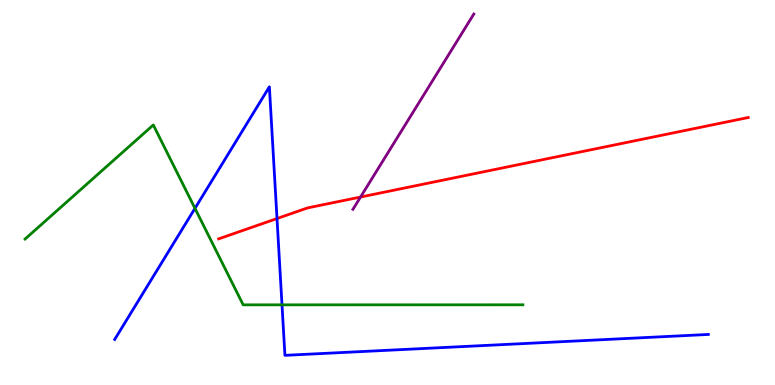[{'lines': ['blue', 'red'], 'intersections': [{'x': 3.57, 'y': 4.32}]}, {'lines': ['green', 'red'], 'intersections': []}, {'lines': ['purple', 'red'], 'intersections': [{'x': 4.65, 'y': 4.88}]}, {'lines': ['blue', 'green'], 'intersections': [{'x': 2.52, 'y': 4.59}, {'x': 3.64, 'y': 2.08}]}, {'lines': ['blue', 'purple'], 'intersections': []}, {'lines': ['green', 'purple'], 'intersections': []}]